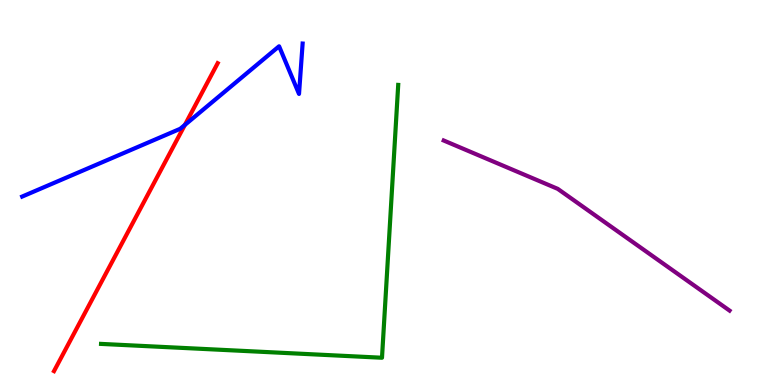[{'lines': ['blue', 'red'], 'intersections': [{'x': 2.39, 'y': 6.76}]}, {'lines': ['green', 'red'], 'intersections': []}, {'lines': ['purple', 'red'], 'intersections': []}, {'lines': ['blue', 'green'], 'intersections': []}, {'lines': ['blue', 'purple'], 'intersections': []}, {'lines': ['green', 'purple'], 'intersections': []}]